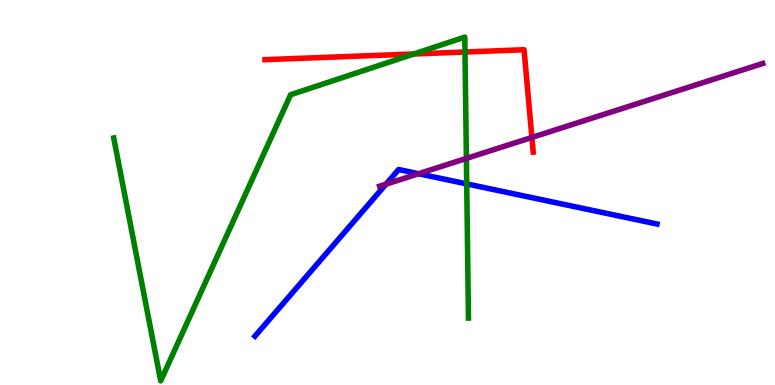[{'lines': ['blue', 'red'], 'intersections': []}, {'lines': ['green', 'red'], 'intersections': [{'x': 5.34, 'y': 8.6}, {'x': 6.0, 'y': 8.65}]}, {'lines': ['purple', 'red'], 'intersections': [{'x': 6.86, 'y': 6.43}]}, {'lines': ['blue', 'green'], 'intersections': [{'x': 6.02, 'y': 5.22}]}, {'lines': ['blue', 'purple'], 'intersections': [{'x': 4.98, 'y': 5.22}, {'x': 5.4, 'y': 5.49}]}, {'lines': ['green', 'purple'], 'intersections': [{'x': 6.02, 'y': 5.89}]}]